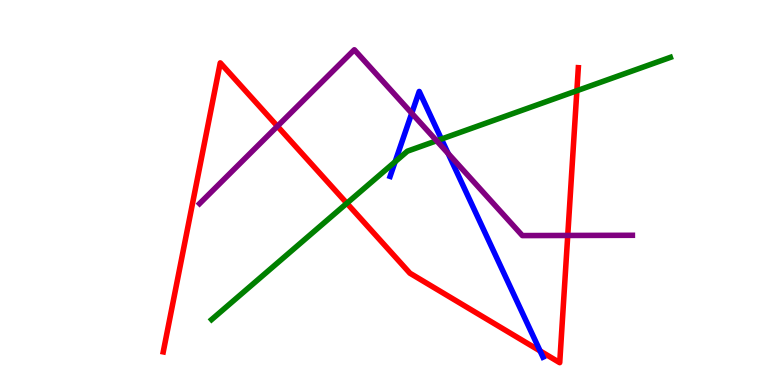[{'lines': ['blue', 'red'], 'intersections': [{'x': 6.97, 'y': 0.885}]}, {'lines': ['green', 'red'], 'intersections': [{'x': 4.48, 'y': 4.72}, {'x': 7.44, 'y': 7.64}]}, {'lines': ['purple', 'red'], 'intersections': [{'x': 3.58, 'y': 6.72}, {'x': 7.33, 'y': 3.88}]}, {'lines': ['blue', 'green'], 'intersections': [{'x': 5.1, 'y': 5.8}, {'x': 5.7, 'y': 6.39}]}, {'lines': ['blue', 'purple'], 'intersections': [{'x': 5.31, 'y': 7.06}, {'x': 5.78, 'y': 6.01}]}, {'lines': ['green', 'purple'], 'intersections': [{'x': 5.63, 'y': 6.34}]}]